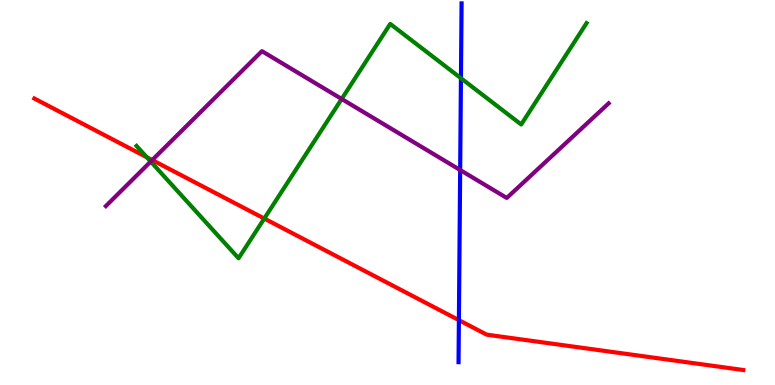[{'lines': ['blue', 'red'], 'intersections': [{'x': 5.92, 'y': 1.68}]}, {'lines': ['green', 'red'], 'intersections': [{'x': 1.89, 'y': 5.92}, {'x': 3.41, 'y': 4.32}]}, {'lines': ['purple', 'red'], 'intersections': [{'x': 1.96, 'y': 5.84}]}, {'lines': ['blue', 'green'], 'intersections': [{'x': 5.95, 'y': 7.97}]}, {'lines': ['blue', 'purple'], 'intersections': [{'x': 5.94, 'y': 5.58}]}, {'lines': ['green', 'purple'], 'intersections': [{'x': 1.94, 'y': 5.8}, {'x': 4.41, 'y': 7.43}]}]